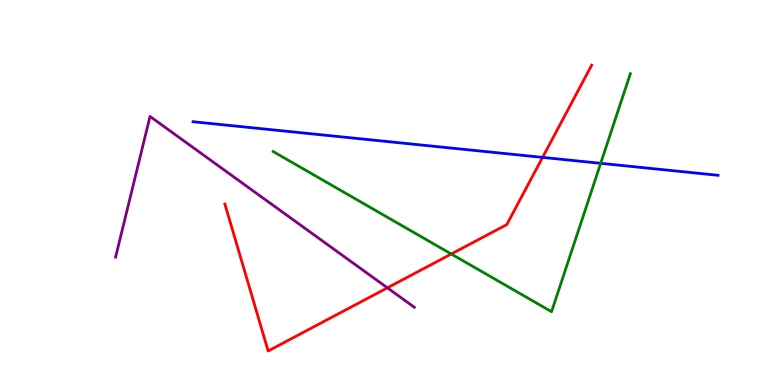[{'lines': ['blue', 'red'], 'intersections': [{'x': 7.0, 'y': 5.91}]}, {'lines': ['green', 'red'], 'intersections': [{'x': 5.82, 'y': 3.4}]}, {'lines': ['purple', 'red'], 'intersections': [{'x': 5.0, 'y': 2.52}]}, {'lines': ['blue', 'green'], 'intersections': [{'x': 7.75, 'y': 5.76}]}, {'lines': ['blue', 'purple'], 'intersections': []}, {'lines': ['green', 'purple'], 'intersections': []}]